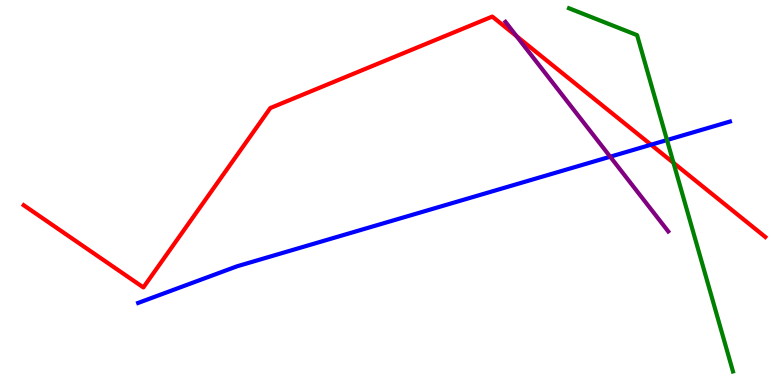[{'lines': ['blue', 'red'], 'intersections': [{'x': 8.4, 'y': 6.24}]}, {'lines': ['green', 'red'], 'intersections': [{'x': 8.69, 'y': 5.77}]}, {'lines': ['purple', 'red'], 'intersections': [{'x': 6.67, 'y': 9.06}]}, {'lines': ['blue', 'green'], 'intersections': [{'x': 8.61, 'y': 6.36}]}, {'lines': ['blue', 'purple'], 'intersections': [{'x': 7.87, 'y': 5.93}]}, {'lines': ['green', 'purple'], 'intersections': []}]